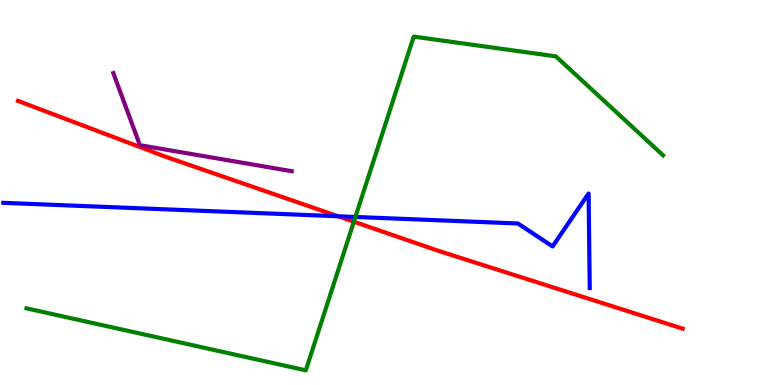[{'lines': ['blue', 'red'], 'intersections': [{'x': 4.36, 'y': 4.38}]}, {'lines': ['green', 'red'], 'intersections': [{'x': 4.57, 'y': 4.24}]}, {'lines': ['purple', 'red'], 'intersections': []}, {'lines': ['blue', 'green'], 'intersections': [{'x': 4.59, 'y': 4.36}]}, {'lines': ['blue', 'purple'], 'intersections': []}, {'lines': ['green', 'purple'], 'intersections': []}]